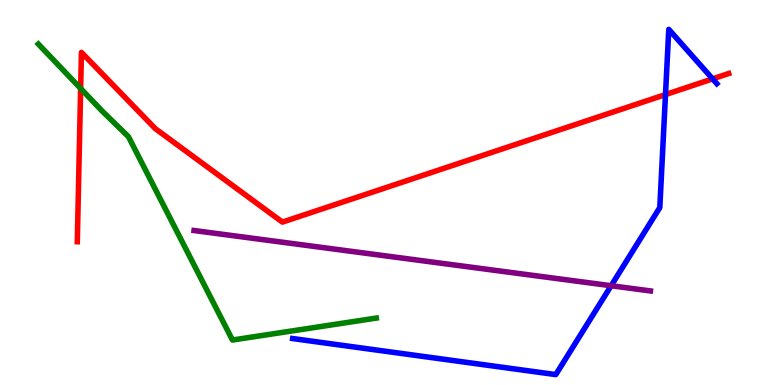[{'lines': ['blue', 'red'], 'intersections': [{'x': 8.59, 'y': 7.54}, {'x': 9.19, 'y': 7.95}]}, {'lines': ['green', 'red'], 'intersections': [{'x': 1.04, 'y': 7.7}]}, {'lines': ['purple', 'red'], 'intersections': []}, {'lines': ['blue', 'green'], 'intersections': []}, {'lines': ['blue', 'purple'], 'intersections': [{'x': 7.89, 'y': 2.58}]}, {'lines': ['green', 'purple'], 'intersections': []}]